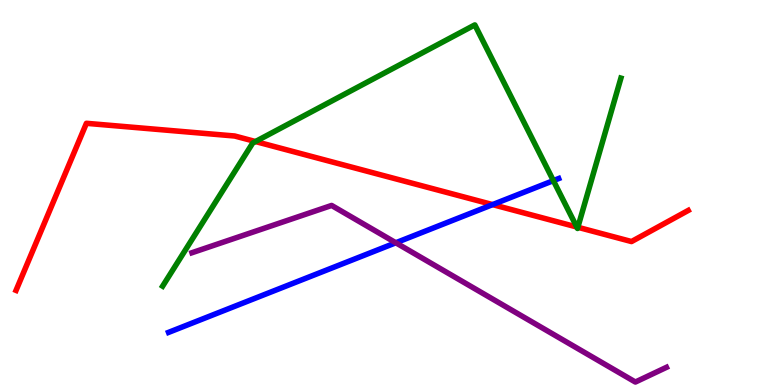[{'lines': ['blue', 'red'], 'intersections': [{'x': 6.36, 'y': 4.69}]}, {'lines': ['green', 'red'], 'intersections': [{'x': 3.3, 'y': 6.32}, {'x': 7.44, 'y': 4.1}, {'x': 7.46, 'y': 4.1}]}, {'lines': ['purple', 'red'], 'intersections': []}, {'lines': ['blue', 'green'], 'intersections': [{'x': 7.14, 'y': 5.31}]}, {'lines': ['blue', 'purple'], 'intersections': [{'x': 5.11, 'y': 3.69}]}, {'lines': ['green', 'purple'], 'intersections': []}]